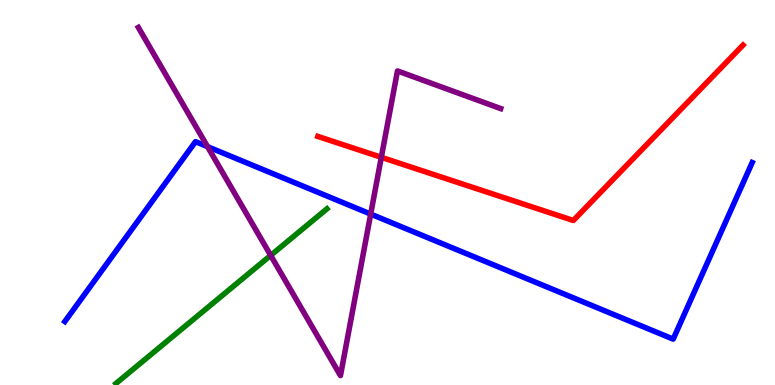[{'lines': ['blue', 'red'], 'intersections': []}, {'lines': ['green', 'red'], 'intersections': []}, {'lines': ['purple', 'red'], 'intersections': [{'x': 4.92, 'y': 5.91}]}, {'lines': ['blue', 'green'], 'intersections': []}, {'lines': ['blue', 'purple'], 'intersections': [{'x': 2.68, 'y': 6.19}, {'x': 4.78, 'y': 4.44}]}, {'lines': ['green', 'purple'], 'intersections': [{'x': 3.49, 'y': 3.37}]}]